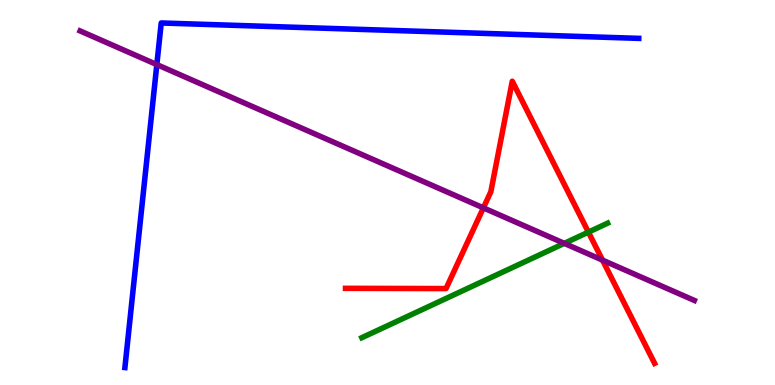[{'lines': ['blue', 'red'], 'intersections': []}, {'lines': ['green', 'red'], 'intersections': [{'x': 7.59, 'y': 3.97}]}, {'lines': ['purple', 'red'], 'intersections': [{'x': 6.24, 'y': 4.6}, {'x': 7.77, 'y': 3.24}]}, {'lines': ['blue', 'green'], 'intersections': []}, {'lines': ['blue', 'purple'], 'intersections': [{'x': 2.02, 'y': 8.32}]}, {'lines': ['green', 'purple'], 'intersections': [{'x': 7.28, 'y': 3.68}]}]